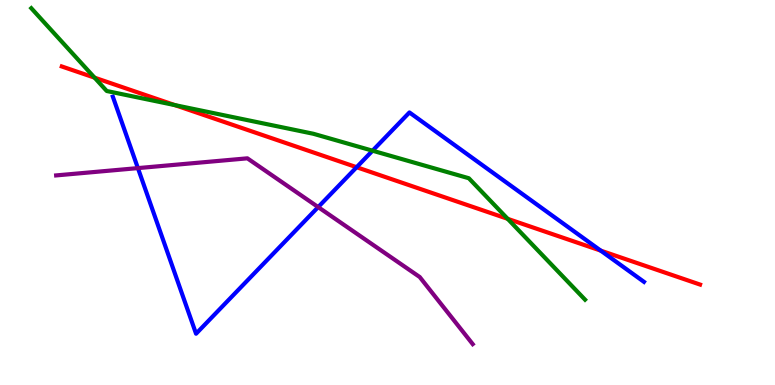[{'lines': ['blue', 'red'], 'intersections': [{'x': 4.6, 'y': 5.66}, {'x': 7.75, 'y': 3.49}]}, {'lines': ['green', 'red'], 'intersections': [{'x': 1.22, 'y': 7.98}, {'x': 2.26, 'y': 7.27}, {'x': 6.55, 'y': 4.32}]}, {'lines': ['purple', 'red'], 'intersections': []}, {'lines': ['blue', 'green'], 'intersections': [{'x': 4.81, 'y': 6.09}]}, {'lines': ['blue', 'purple'], 'intersections': [{'x': 1.78, 'y': 5.63}, {'x': 4.11, 'y': 4.62}]}, {'lines': ['green', 'purple'], 'intersections': []}]